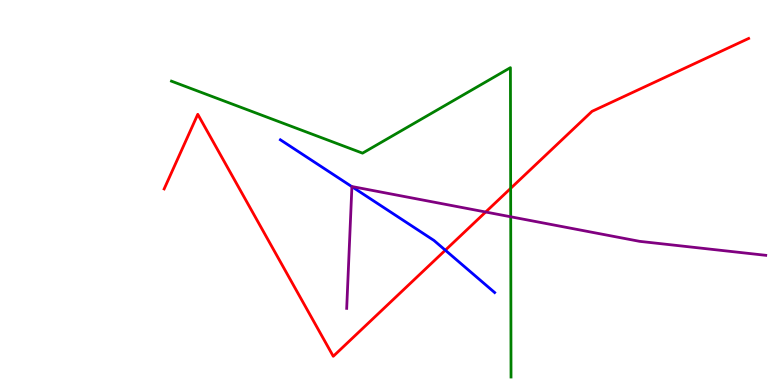[{'lines': ['blue', 'red'], 'intersections': [{'x': 5.75, 'y': 3.5}]}, {'lines': ['green', 'red'], 'intersections': [{'x': 6.59, 'y': 5.11}]}, {'lines': ['purple', 'red'], 'intersections': [{'x': 6.27, 'y': 4.49}]}, {'lines': ['blue', 'green'], 'intersections': []}, {'lines': ['blue', 'purple'], 'intersections': [{'x': 4.54, 'y': 5.15}]}, {'lines': ['green', 'purple'], 'intersections': [{'x': 6.59, 'y': 4.37}]}]